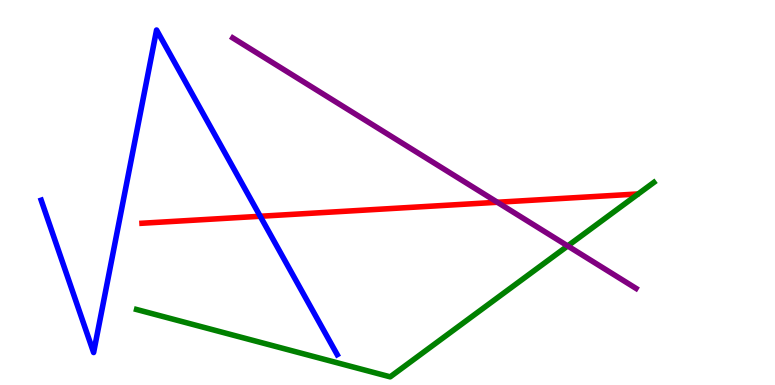[{'lines': ['blue', 'red'], 'intersections': [{'x': 3.36, 'y': 4.38}]}, {'lines': ['green', 'red'], 'intersections': []}, {'lines': ['purple', 'red'], 'intersections': [{'x': 6.42, 'y': 4.75}]}, {'lines': ['blue', 'green'], 'intersections': []}, {'lines': ['blue', 'purple'], 'intersections': []}, {'lines': ['green', 'purple'], 'intersections': [{'x': 7.33, 'y': 3.61}]}]